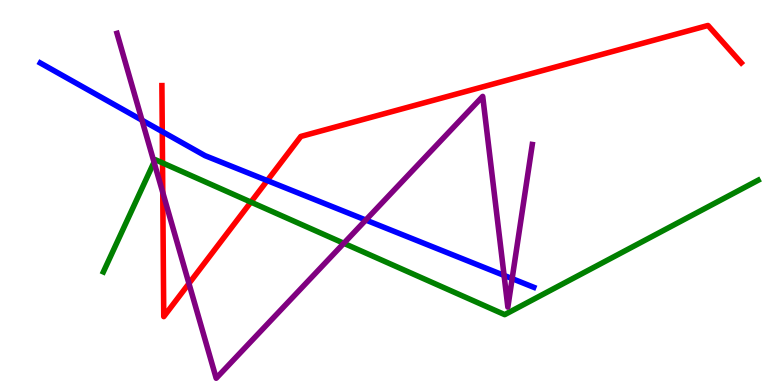[{'lines': ['blue', 'red'], 'intersections': [{'x': 2.09, 'y': 6.58}, {'x': 3.45, 'y': 5.31}]}, {'lines': ['green', 'red'], 'intersections': [{'x': 2.1, 'y': 5.77}, {'x': 3.24, 'y': 4.75}]}, {'lines': ['purple', 'red'], 'intersections': [{'x': 2.1, 'y': 5.0}, {'x': 2.44, 'y': 2.64}]}, {'lines': ['blue', 'green'], 'intersections': []}, {'lines': ['blue', 'purple'], 'intersections': [{'x': 1.83, 'y': 6.88}, {'x': 4.72, 'y': 4.28}, {'x': 6.5, 'y': 2.85}, {'x': 6.61, 'y': 2.76}]}, {'lines': ['green', 'purple'], 'intersections': [{'x': 1.99, 'y': 5.79}, {'x': 4.44, 'y': 3.68}]}]